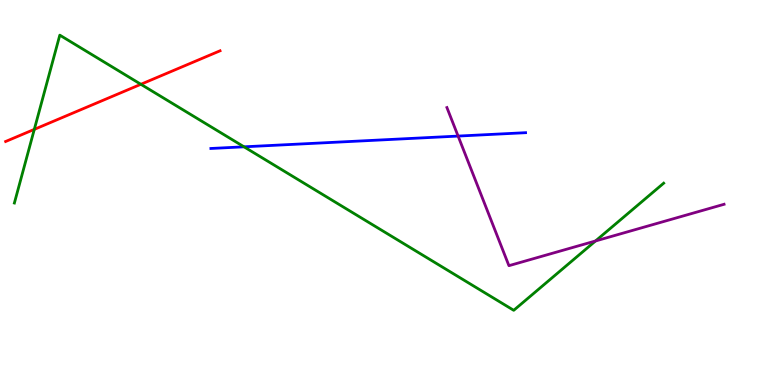[{'lines': ['blue', 'red'], 'intersections': []}, {'lines': ['green', 'red'], 'intersections': [{'x': 0.443, 'y': 6.64}, {'x': 1.82, 'y': 7.81}]}, {'lines': ['purple', 'red'], 'intersections': []}, {'lines': ['blue', 'green'], 'intersections': [{'x': 3.15, 'y': 6.19}]}, {'lines': ['blue', 'purple'], 'intersections': [{'x': 5.91, 'y': 6.47}]}, {'lines': ['green', 'purple'], 'intersections': [{'x': 7.68, 'y': 3.74}]}]